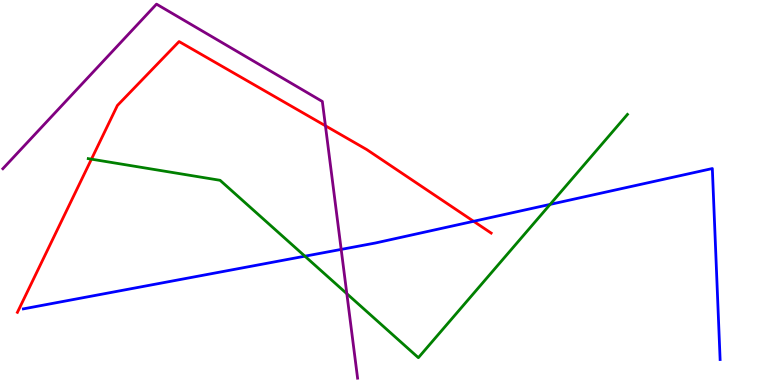[{'lines': ['blue', 'red'], 'intersections': [{'x': 6.11, 'y': 4.25}]}, {'lines': ['green', 'red'], 'intersections': [{'x': 1.18, 'y': 5.87}]}, {'lines': ['purple', 'red'], 'intersections': [{'x': 4.2, 'y': 6.73}]}, {'lines': ['blue', 'green'], 'intersections': [{'x': 3.93, 'y': 3.35}, {'x': 7.1, 'y': 4.69}]}, {'lines': ['blue', 'purple'], 'intersections': [{'x': 4.4, 'y': 3.52}]}, {'lines': ['green', 'purple'], 'intersections': [{'x': 4.48, 'y': 2.37}]}]